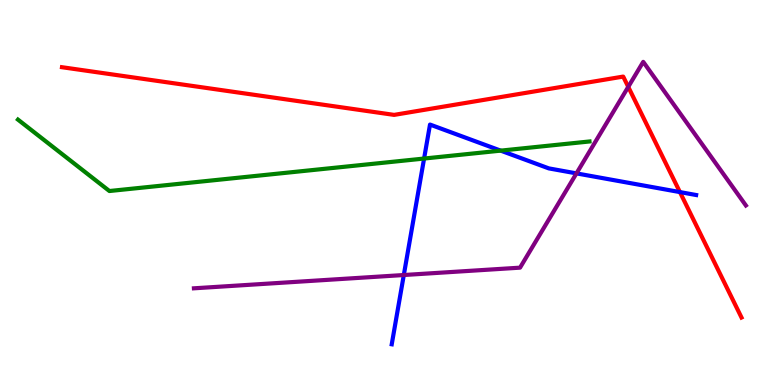[{'lines': ['blue', 'red'], 'intersections': [{'x': 8.77, 'y': 5.01}]}, {'lines': ['green', 'red'], 'intersections': []}, {'lines': ['purple', 'red'], 'intersections': [{'x': 8.11, 'y': 7.74}]}, {'lines': ['blue', 'green'], 'intersections': [{'x': 5.47, 'y': 5.88}, {'x': 6.46, 'y': 6.09}]}, {'lines': ['blue', 'purple'], 'intersections': [{'x': 5.21, 'y': 2.86}, {'x': 7.44, 'y': 5.5}]}, {'lines': ['green', 'purple'], 'intersections': []}]